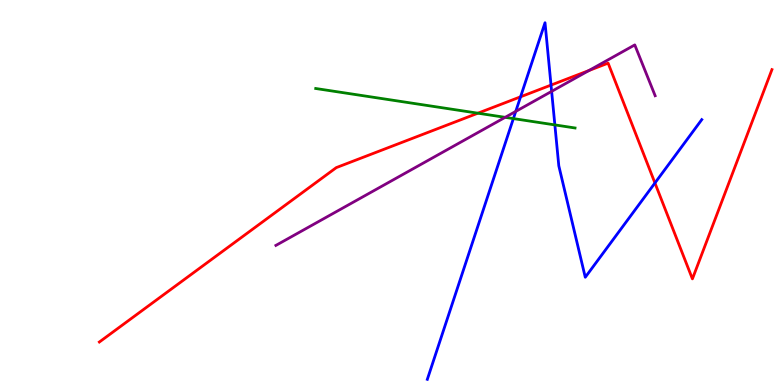[{'lines': ['blue', 'red'], 'intersections': [{'x': 6.72, 'y': 7.49}, {'x': 7.11, 'y': 7.79}, {'x': 8.45, 'y': 5.25}]}, {'lines': ['green', 'red'], 'intersections': [{'x': 6.17, 'y': 7.06}]}, {'lines': ['purple', 'red'], 'intersections': [{'x': 7.6, 'y': 8.17}]}, {'lines': ['blue', 'green'], 'intersections': [{'x': 6.62, 'y': 6.92}, {'x': 7.16, 'y': 6.76}]}, {'lines': ['blue', 'purple'], 'intersections': [{'x': 6.65, 'y': 7.11}, {'x': 7.12, 'y': 7.63}]}, {'lines': ['green', 'purple'], 'intersections': [{'x': 6.52, 'y': 6.95}]}]